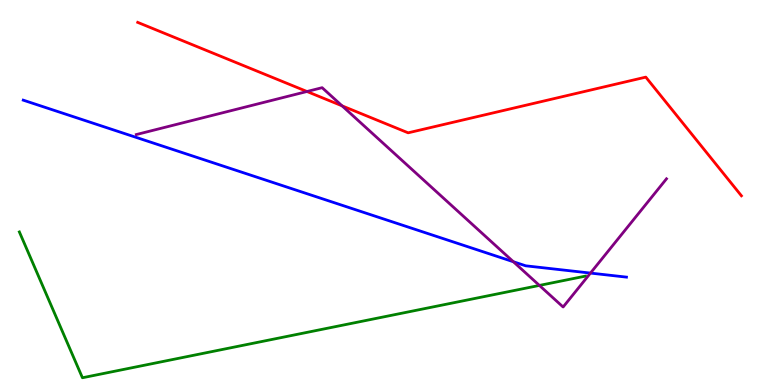[{'lines': ['blue', 'red'], 'intersections': []}, {'lines': ['green', 'red'], 'intersections': []}, {'lines': ['purple', 'red'], 'intersections': [{'x': 3.96, 'y': 7.62}, {'x': 4.41, 'y': 7.25}]}, {'lines': ['blue', 'green'], 'intersections': []}, {'lines': ['blue', 'purple'], 'intersections': [{'x': 6.62, 'y': 3.2}, {'x': 7.62, 'y': 2.91}]}, {'lines': ['green', 'purple'], 'intersections': [{'x': 6.96, 'y': 2.59}]}]